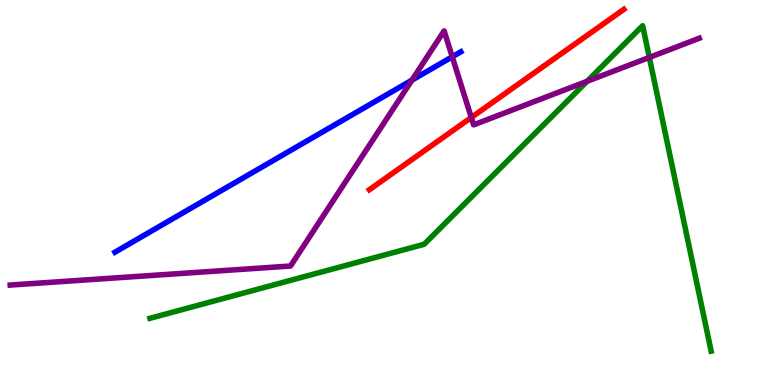[{'lines': ['blue', 'red'], 'intersections': []}, {'lines': ['green', 'red'], 'intersections': []}, {'lines': ['purple', 'red'], 'intersections': [{'x': 6.08, 'y': 6.95}]}, {'lines': ['blue', 'green'], 'intersections': []}, {'lines': ['blue', 'purple'], 'intersections': [{'x': 5.32, 'y': 7.92}, {'x': 5.84, 'y': 8.52}]}, {'lines': ['green', 'purple'], 'intersections': [{'x': 7.58, 'y': 7.89}, {'x': 8.38, 'y': 8.51}]}]